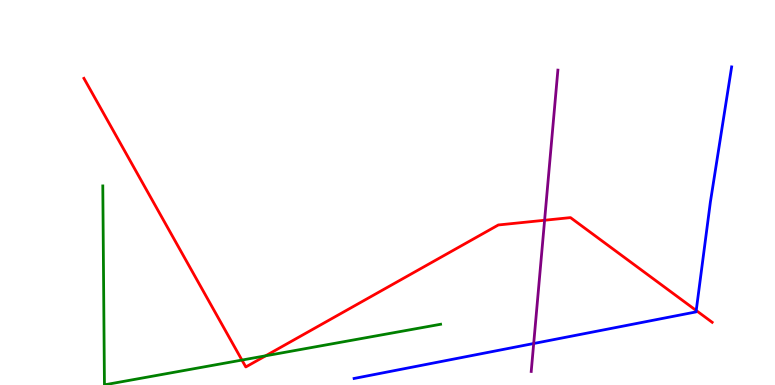[{'lines': ['blue', 'red'], 'intersections': [{'x': 8.98, 'y': 1.93}]}, {'lines': ['green', 'red'], 'intersections': [{'x': 3.12, 'y': 0.648}, {'x': 3.43, 'y': 0.759}]}, {'lines': ['purple', 'red'], 'intersections': [{'x': 7.03, 'y': 4.28}]}, {'lines': ['blue', 'green'], 'intersections': []}, {'lines': ['blue', 'purple'], 'intersections': [{'x': 6.89, 'y': 1.08}]}, {'lines': ['green', 'purple'], 'intersections': []}]